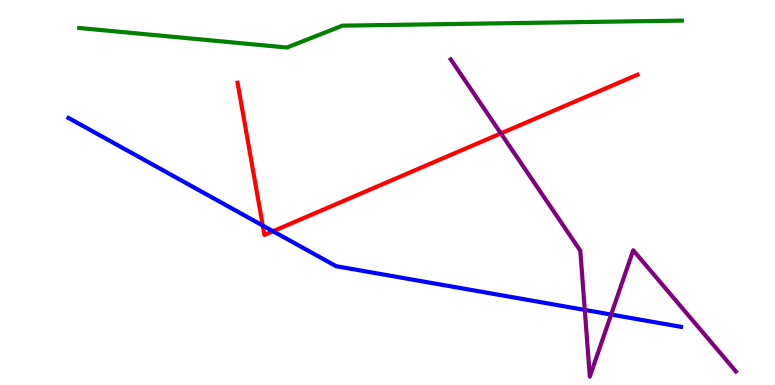[{'lines': ['blue', 'red'], 'intersections': [{'x': 3.39, 'y': 4.14}, {'x': 3.52, 'y': 3.99}]}, {'lines': ['green', 'red'], 'intersections': []}, {'lines': ['purple', 'red'], 'intersections': [{'x': 6.46, 'y': 6.54}]}, {'lines': ['blue', 'green'], 'intersections': []}, {'lines': ['blue', 'purple'], 'intersections': [{'x': 7.55, 'y': 1.95}, {'x': 7.89, 'y': 1.83}]}, {'lines': ['green', 'purple'], 'intersections': []}]